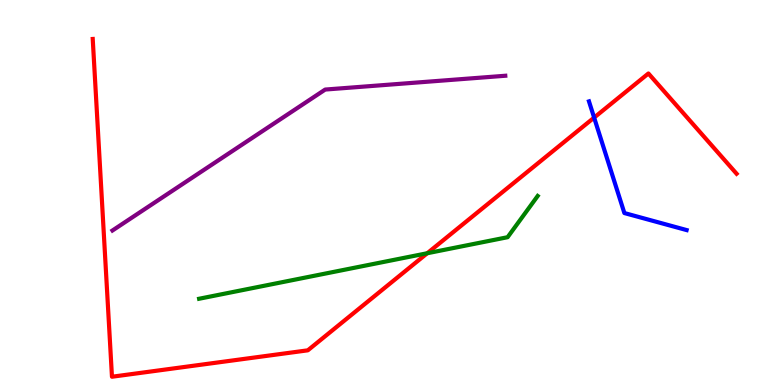[{'lines': ['blue', 'red'], 'intersections': [{'x': 7.67, 'y': 6.95}]}, {'lines': ['green', 'red'], 'intersections': [{'x': 5.51, 'y': 3.42}]}, {'lines': ['purple', 'red'], 'intersections': []}, {'lines': ['blue', 'green'], 'intersections': []}, {'lines': ['blue', 'purple'], 'intersections': []}, {'lines': ['green', 'purple'], 'intersections': []}]